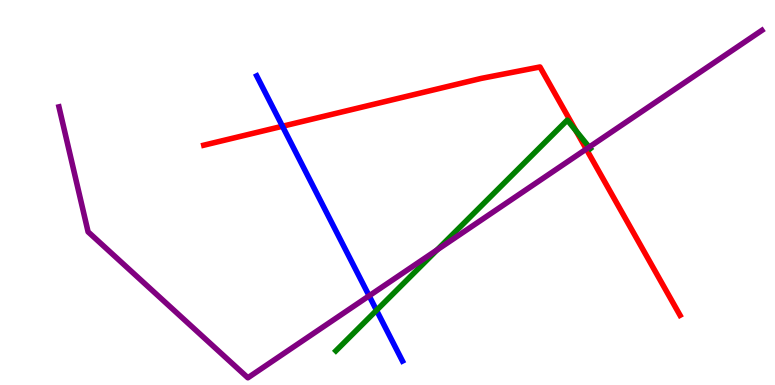[{'lines': ['blue', 'red'], 'intersections': [{'x': 3.64, 'y': 6.72}]}, {'lines': ['green', 'red'], 'intersections': [{'x': 7.43, 'y': 6.6}]}, {'lines': ['purple', 'red'], 'intersections': [{'x': 7.56, 'y': 6.13}]}, {'lines': ['blue', 'green'], 'intersections': [{'x': 4.86, 'y': 1.94}]}, {'lines': ['blue', 'purple'], 'intersections': [{'x': 4.76, 'y': 2.32}]}, {'lines': ['green', 'purple'], 'intersections': [{'x': 5.64, 'y': 3.51}, {'x': 7.6, 'y': 6.18}]}]